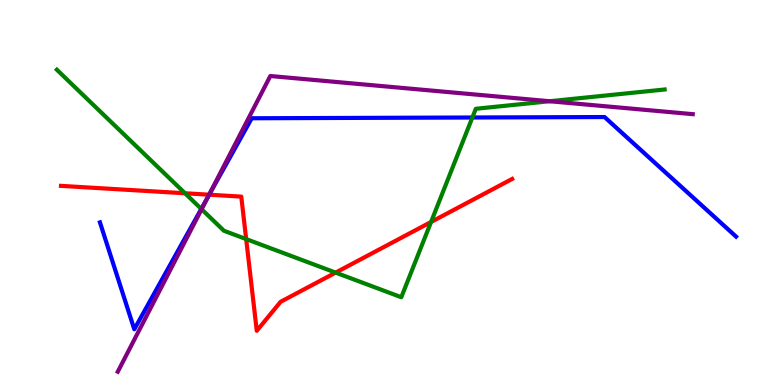[{'lines': ['blue', 'red'], 'intersections': [{'x': 2.7, 'y': 4.94}]}, {'lines': ['green', 'red'], 'intersections': [{'x': 2.39, 'y': 4.98}, {'x': 3.18, 'y': 3.79}, {'x': 4.33, 'y': 2.92}, {'x': 5.56, 'y': 4.23}]}, {'lines': ['purple', 'red'], 'intersections': [{'x': 2.7, 'y': 4.94}]}, {'lines': ['blue', 'green'], 'intersections': [{'x': 2.6, 'y': 4.57}, {'x': 6.1, 'y': 6.95}]}, {'lines': ['blue', 'purple'], 'intersections': [{'x': 2.68, 'y': 4.88}]}, {'lines': ['green', 'purple'], 'intersections': [{'x': 2.6, 'y': 4.57}, {'x': 7.09, 'y': 7.37}]}]